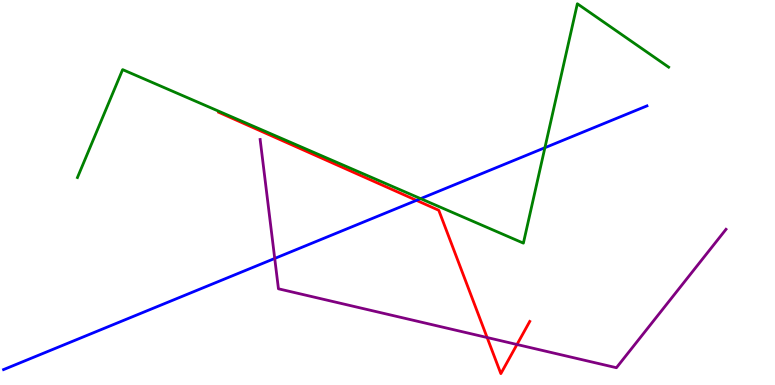[{'lines': ['blue', 'red'], 'intersections': [{'x': 5.37, 'y': 4.8}]}, {'lines': ['green', 'red'], 'intersections': []}, {'lines': ['purple', 'red'], 'intersections': [{'x': 6.29, 'y': 1.23}, {'x': 6.67, 'y': 1.05}]}, {'lines': ['blue', 'green'], 'intersections': [{'x': 5.43, 'y': 4.84}, {'x': 7.03, 'y': 6.16}]}, {'lines': ['blue', 'purple'], 'intersections': [{'x': 3.54, 'y': 3.29}]}, {'lines': ['green', 'purple'], 'intersections': []}]